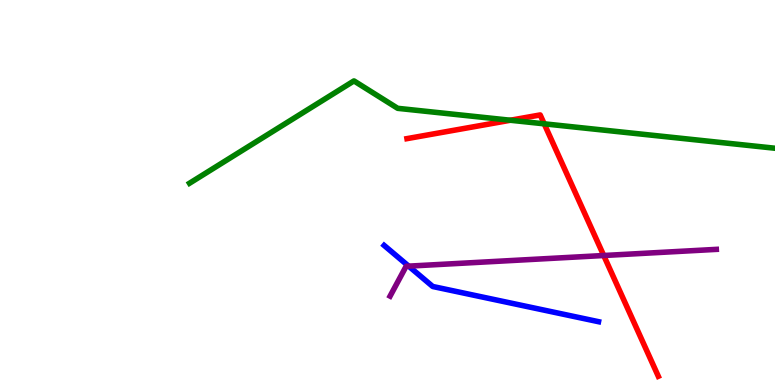[{'lines': ['blue', 'red'], 'intersections': []}, {'lines': ['green', 'red'], 'intersections': [{'x': 6.59, 'y': 6.88}, {'x': 7.02, 'y': 6.78}]}, {'lines': ['purple', 'red'], 'intersections': [{'x': 7.79, 'y': 3.36}]}, {'lines': ['blue', 'green'], 'intersections': []}, {'lines': ['blue', 'purple'], 'intersections': [{'x': 5.27, 'y': 3.09}]}, {'lines': ['green', 'purple'], 'intersections': []}]